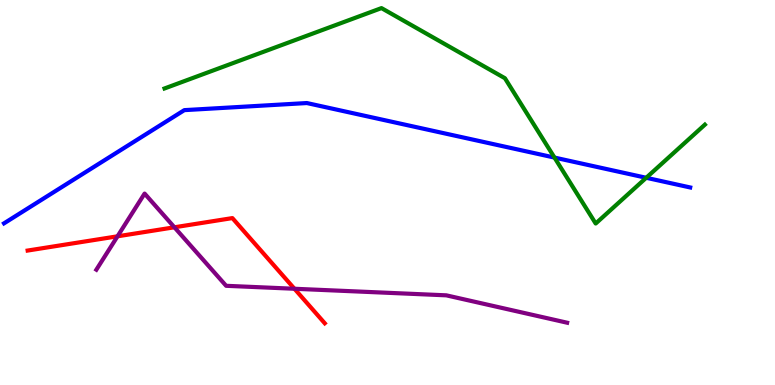[{'lines': ['blue', 'red'], 'intersections': []}, {'lines': ['green', 'red'], 'intersections': []}, {'lines': ['purple', 'red'], 'intersections': [{'x': 1.52, 'y': 3.86}, {'x': 2.25, 'y': 4.1}, {'x': 3.8, 'y': 2.5}]}, {'lines': ['blue', 'green'], 'intersections': [{'x': 7.15, 'y': 5.91}, {'x': 8.34, 'y': 5.38}]}, {'lines': ['blue', 'purple'], 'intersections': []}, {'lines': ['green', 'purple'], 'intersections': []}]